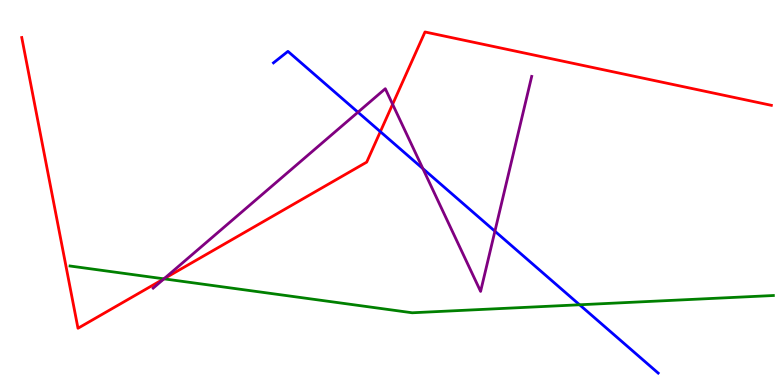[{'lines': ['blue', 'red'], 'intersections': [{'x': 4.91, 'y': 6.58}]}, {'lines': ['green', 'red'], 'intersections': [{'x': 2.11, 'y': 2.76}]}, {'lines': ['purple', 'red'], 'intersections': [{'x': 2.12, 'y': 2.76}, {'x': 5.07, 'y': 7.29}]}, {'lines': ['blue', 'green'], 'intersections': [{'x': 7.48, 'y': 2.08}]}, {'lines': ['blue', 'purple'], 'intersections': [{'x': 4.62, 'y': 7.09}, {'x': 5.46, 'y': 5.62}, {'x': 6.39, 'y': 3.99}]}, {'lines': ['green', 'purple'], 'intersections': [{'x': 2.12, 'y': 2.76}]}]